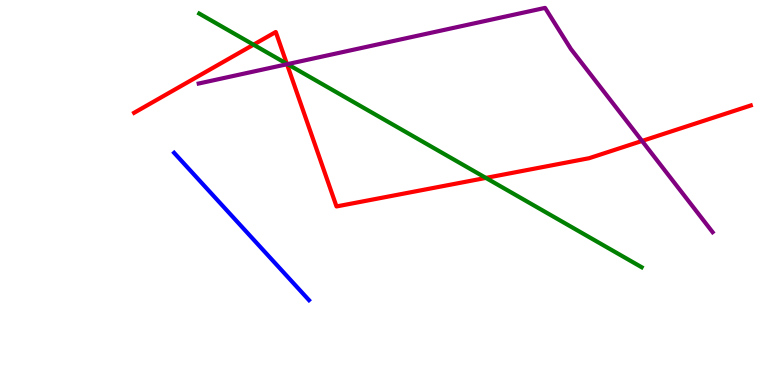[{'lines': ['blue', 'red'], 'intersections': []}, {'lines': ['green', 'red'], 'intersections': [{'x': 3.27, 'y': 8.84}, {'x': 3.7, 'y': 8.34}, {'x': 6.27, 'y': 5.38}]}, {'lines': ['purple', 'red'], 'intersections': [{'x': 3.7, 'y': 8.33}, {'x': 8.28, 'y': 6.34}]}, {'lines': ['blue', 'green'], 'intersections': []}, {'lines': ['blue', 'purple'], 'intersections': []}, {'lines': ['green', 'purple'], 'intersections': [{'x': 3.71, 'y': 8.33}]}]